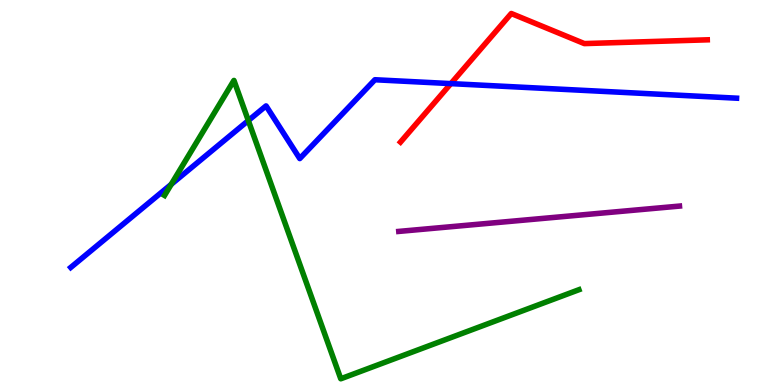[{'lines': ['blue', 'red'], 'intersections': [{'x': 5.82, 'y': 7.83}]}, {'lines': ['green', 'red'], 'intersections': []}, {'lines': ['purple', 'red'], 'intersections': []}, {'lines': ['blue', 'green'], 'intersections': [{'x': 2.21, 'y': 5.21}, {'x': 3.2, 'y': 6.87}]}, {'lines': ['blue', 'purple'], 'intersections': []}, {'lines': ['green', 'purple'], 'intersections': []}]